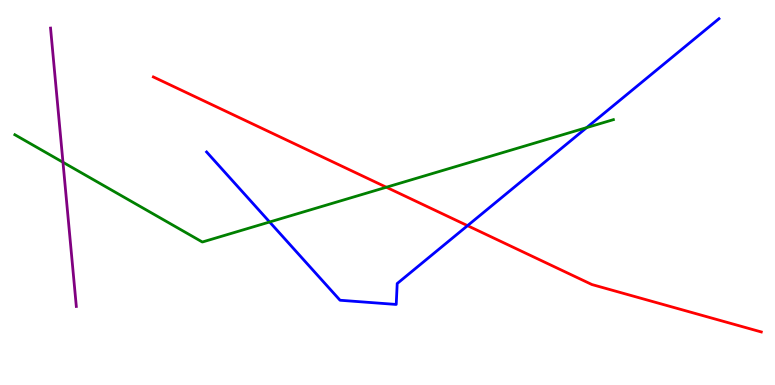[{'lines': ['blue', 'red'], 'intersections': [{'x': 6.03, 'y': 4.14}]}, {'lines': ['green', 'red'], 'intersections': [{'x': 4.99, 'y': 5.14}]}, {'lines': ['purple', 'red'], 'intersections': []}, {'lines': ['blue', 'green'], 'intersections': [{'x': 3.48, 'y': 4.23}, {'x': 7.57, 'y': 6.69}]}, {'lines': ['blue', 'purple'], 'intersections': []}, {'lines': ['green', 'purple'], 'intersections': [{'x': 0.812, 'y': 5.79}]}]